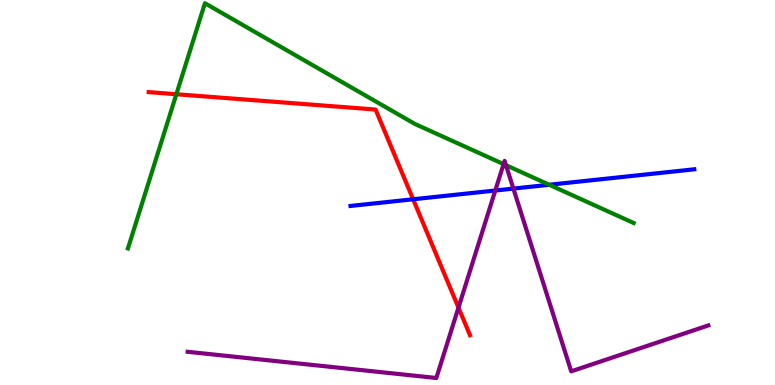[{'lines': ['blue', 'red'], 'intersections': [{'x': 5.33, 'y': 4.82}]}, {'lines': ['green', 'red'], 'intersections': [{'x': 2.28, 'y': 7.55}]}, {'lines': ['purple', 'red'], 'intersections': [{'x': 5.92, 'y': 2.01}]}, {'lines': ['blue', 'green'], 'intersections': [{'x': 7.09, 'y': 5.2}]}, {'lines': ['blue', 'purple'], 'intersections': [{'x': 6.39, 'y': 5.05}, {'x': 6.62, 'y': 5.1}]}, {'lines': ['green', 'purple'], 'intersections': [{'x': 6.5, 'y': 5.74}, {'x': 6.53, 'y': 5.71}]}]